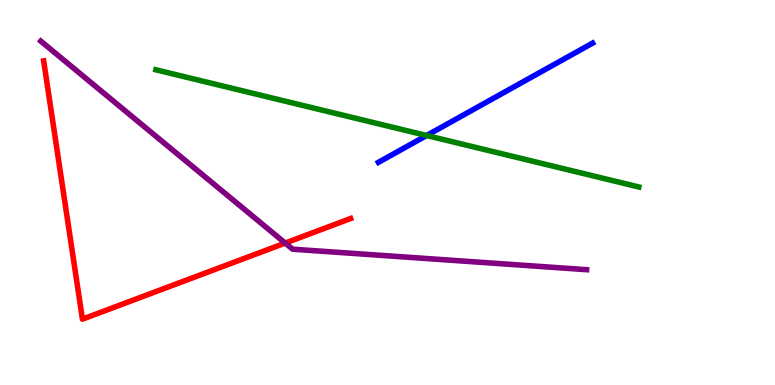[{'lines': ['blue', 'red'], 'intersections': []}, {'lines': ['green', 'red'], 'intersections': []}, {'lines': ['purple', 'red'], 'intersections': [{'x': 3.68, 'y': 3.69}]}, {'lines': ['blue', 'green'], 'intersections': [{'x': 5.51, 'y': 6.48}]}, {'lines': ['blue', 'purple'], 'intersections': []}, {'lines': ['green', 'purple'], 'intersections': []}]